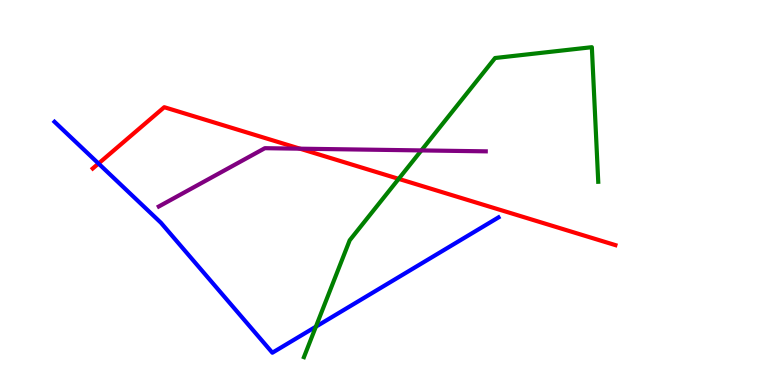[{'lines': ['blue', 'red'], 'intersections': [{'x': 1.27, 'y': 5.75}]}, {'lines': ['green', 'red'], 'intersections': [{'x': 5.14, 'y': 5.35}]}, {'lines': ['purple', 'red'], 'intersections': [{'x': 3.87, 'y': 6.14}]}, {'lines': ['blue', 'green'], 'intersections': [{'x': 4.08, 'y': 1.51}]}, {'lines': ['blue', 'purple'], 'intersections': []}, {'lines': ['green', 'purple'], 'intersections': [{'x': 5.44, 'y': 6.09}]}]